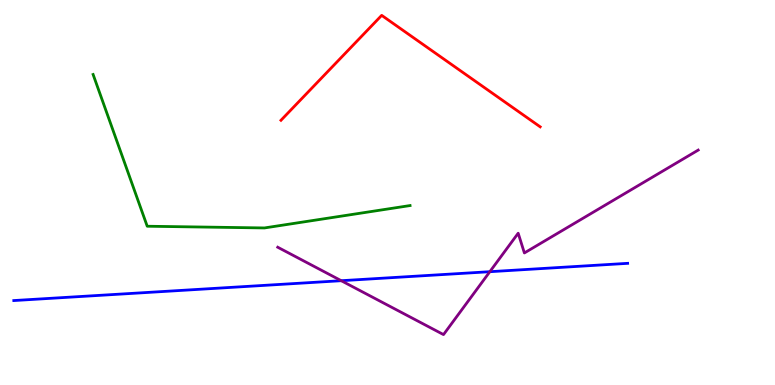[{'lines': ['blue', 'red'], 'intersections': []}, {'lines': ['green', 'red'], 'intersections': []}, {'lines': ['purple', 'red'], 'intersections': []}, {'lines': ['blue', 'green'], 'intersections': []}, {'lines': ['blue', 'purple'], 'intersections': [{'x': 4.4, 'y': 2.71}, {'x': 6.32, 'y': 2.94}]}, {'lines': ['green', 'purple'], 'intersections': []}]